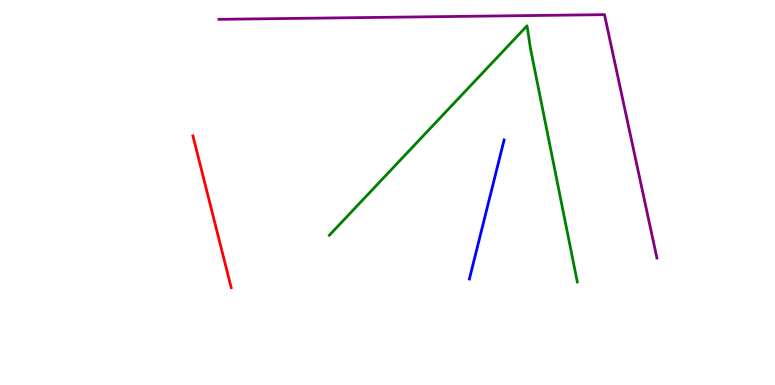[{'lines': ['blue', 'red'], 'intersections': []}, {'lines': ['green', 'red'], 'intersections': []}, {'lines': ['purple', 'red'], 'intersections': []}, {'lines': ['blue', 'green'], 'intersections': []}, {'lines': ['blue', 'purple'], 'intersections': []}, {'lines': ['green', 'purple'], 'intersections': []}]